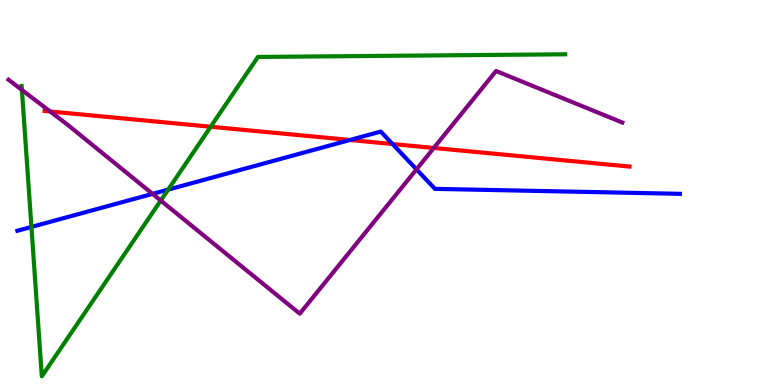[{'lines': ['blue', 'red'], 'intersections': [{'x': 4.52, 'y': 6.36}, {'x': 5.07, 'y': 6.26}]}, {'lines': ['green', 'red'], 'intersections': [{'x': 2.72, 'y': 6.71}]}, {'lines': ['purple', 'red'], 'intersections': [{'x': 0.647, 'y': 7.1}, {'x': 5.6, 'y': 6.16}]}, {'lines': ['blue', 'green'], 'intersections': [{'x': 0.406, 'y': 4.11}, {'x': 2.17, 'y': 5.08}]}, {'lines': ['blue', 'purple'], 'intersections': [{'x': 1.97, 'y': 4.96}, {'x': 5.37, 'y': 5.6}]}, {'lines': ['green', 'purple'], 'intersections': [{'x': 0.283, 'y': 7.66}, {'x': 2.07, 'y': 4.79}]}]